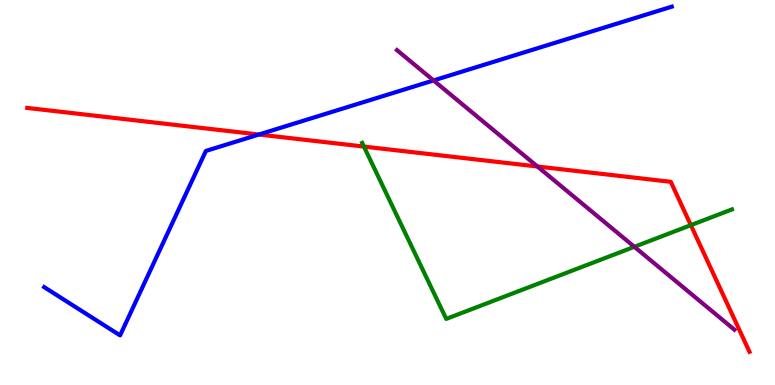[{'lines': ['blue', 'red'], 'intersections': [{'x': 3.34, 'y': 6.51}]}, {'lines': ['green', 'red'], 'intersections': [{'x': 4.7, 'y': 6.19}, {'x': 8.91, 'y': 4.15}]}, {'lines': ['purple', 'red'], 'intersections': [{'x': 6.93, 'y': 5.68}]}, {'lines': ['blue', 'green'], 'intersections': []}, {'lines': ['blue', 'purple'], 'intersections': [{'x': 5.59, 'y': 7.91}]}, {'lines': ['green', 'purple'], 'intersections': [{'x': 8.19, 'y': 3.59}]}]